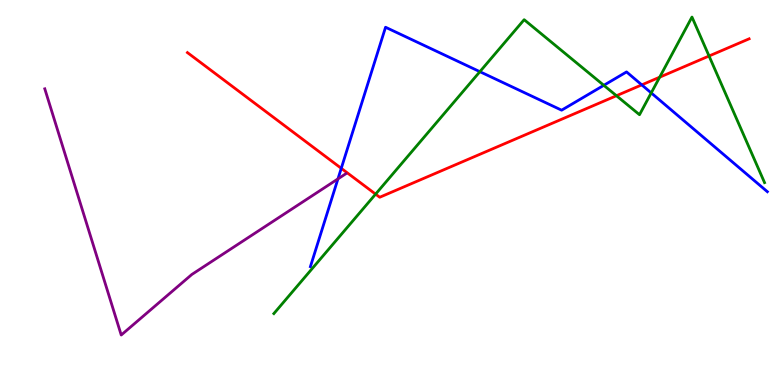[{'lines': ['blue', 'red'], 'intersections': [{'x': 4.4, 'y': 5.63}, {'x': 8.28, 'y': 7.8}]}, {'lines': ['green', 'red'], 'intersections': [{'x': 4.85, 'y': 4.96}, {'x': 7.95, 'y': 7.51}, {'x': 8.51, 'y': 7.99}, {'x': 9.15, 'y': 8.55}]}, {'lines': ['purple', 'red'], 'intersections': []}, {'lines': ['blue', 'green'], 'intersections': [{'x': 6.19, 'y': 8.14}, {'x': 7.79, 'y': 7.78}, {'x': 8.4, 'y': 7.59}]}, {'lines': ['blue', 'purple'], 'intersections': [{'x': 4.36, 'y': 5.35}]}, {'lines': ['green', 'purple'], 'intersections': []}]